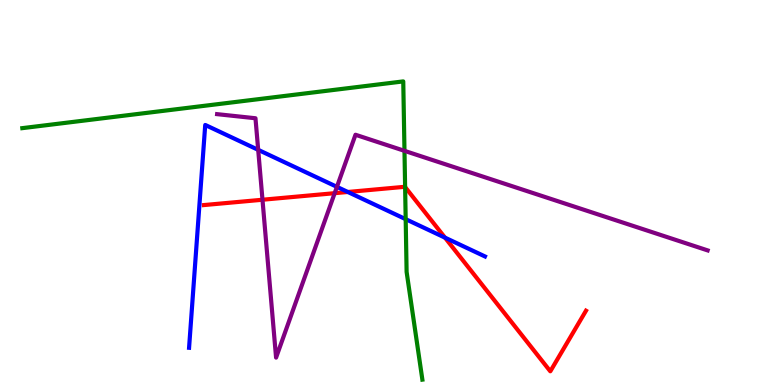[{'lines': ['blue', 'red'], 'intersections': [{'x': 4.49, 'y': 5.01}, {'x': 5.74, 'y': 3.83}]}, {'lines': ['green', 'red'], 'intersections': [{'x': 5.23, 'y': 5.14}]}, {'lines': ['purple', 'red'], 'intersections': [{'x': 3.39, 'y': 4.81}, {'x': 4.32, 'y': 4.98}]}, {'lines': ['blue', 'green'], 'intersections': [{'x': 5.23, 'y': 4.31}]}, {'lines': ['blue', 'purple'], 'intersections': [{'x': 3.33, 'y': 6.11}, {'x': 4.35, 'y': 5.15}]}, {'lines': ['green', 'purple'], 'intersections': [{'x': 5.22, 'y': 6.08}]}]